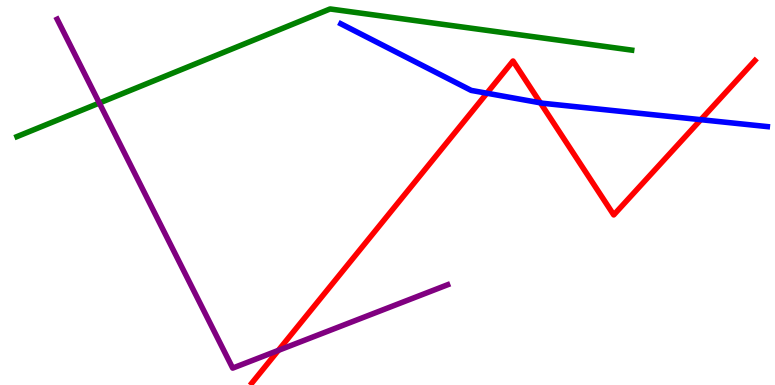[{'lines': ['blue', 'red'], 'intersections': [{'x': 6.28, 'y': 7.58}, {'x': 6.97, 'y': 7.33}, {'x': 9.04, 'y': 6.89}]}, {'lines': ['green', 'red'], 'intersections': []}, {'lines': ['purple', 'red'], 'intersections': [{'x': 3.59, 'y': 0.899}]}, {'lines': ['blue', 'green'], 'intersections': []}, {'lines': ['blue', 'purple'], 'intersections': []}, {'lines': ['green', 'purple'], 'intersections': [{'x': 1.28, 'y': 7.32}]}]